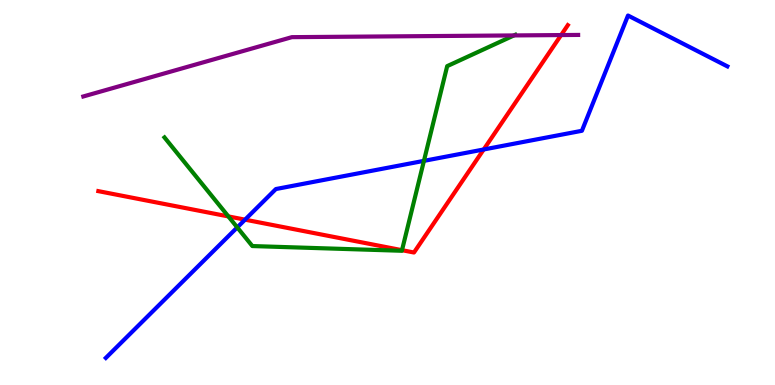[{'lines': ['blue', 'red'], 'intersections': [{'x': 3.16, 'y': 4.29}, {'x': 6.24, 'y': 6.12}]}, {'lines': ['green', 'red'], 'intersections': [{'x': 2.95, 'y': 4.38}, {'x': 5.19, 'y': 3.5}]}, {'lines': ['purple', 'red'], 'intersections': [{'x': 7.24, 'y': 9.09}]}, {'lines': ['blue', 'green'], 'intersections': [{'x': 3.06, 'y': 4.09}, {'x': 5.47, 'y': 5.82}]}, {'lines': ['blue', 'purple'], 'intersections': []}, {'lines': ['green', 'purple'], 'intersections': [{'x': 6.63, 'y': 9.08}]}]